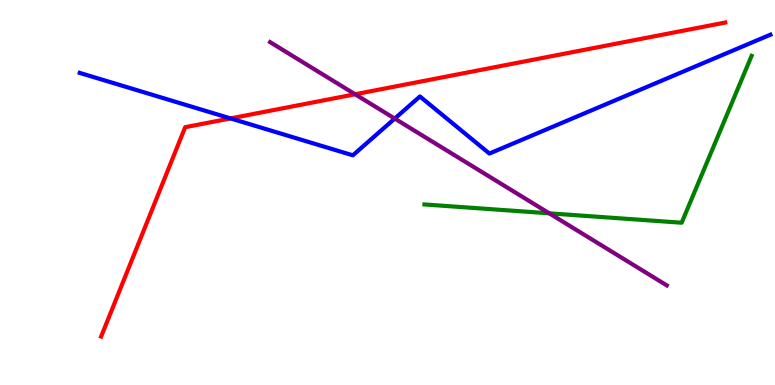[{'lines': ['blue', 'red'], 'intersections': [{'x': 2.97, 'y': 6.92}]}, {'lines': ['green', 'red'], 'intersections': []}, {'lines': ['purple', 'red'], 'intersections': [{'x': 4.58, 'y': 7.55}]}, {'lines': ['blue', 'green'], 'intersections': []}, {'lines': ['blue', 'purple'], 'intersections': [{'x': 5.09, 'y': 6.92}]}, {'lines': ['green', 'purple'], 'intersections': [{'x': 7.09, 'y': 4.46}]}]